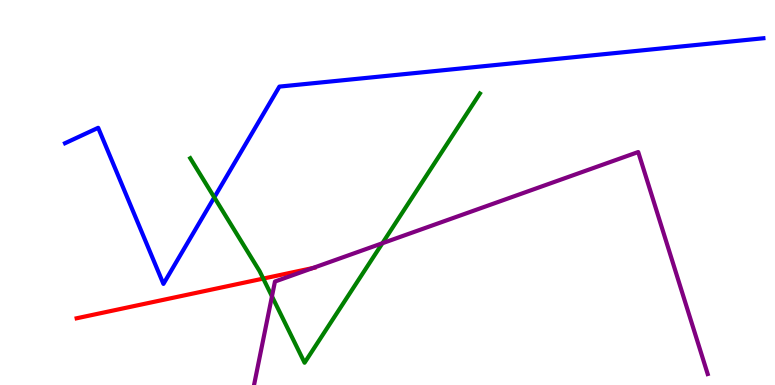[{'lines': ['blue', 'red'], 'intersections': []}, {'lines': ['green', 'red'], 'intersections': [{'x': 3.4, 'y': 2.76}]}, {'lines': ['purple', 'red'], 'intersections': [{'x': 4.04, 'y': 3.04}]}, {'lines': ['blue', 'green'], 'intersections': [{'x': 2.77, 'y': 4.87}]}, {'lines': ['blue', 'purple'], 'intersections': []}, {'lines': ['green', 'purple'], 'intersections': [{'x': 3.51, 'y': 2.3}, {'x': 4.93, 'y': 3.68}]}]